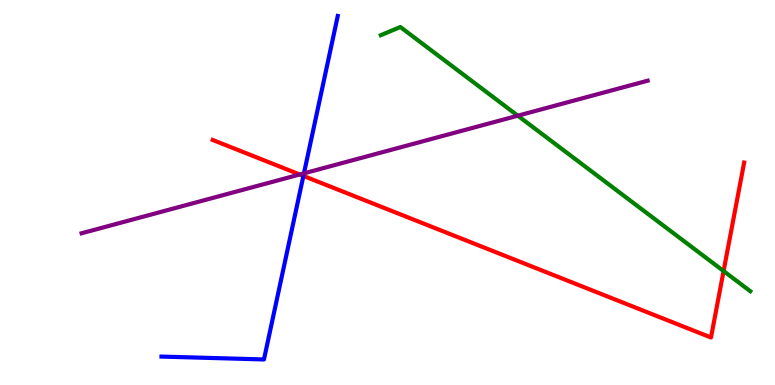[{'lines': ['blue', 'red'], 'intersections': [{'x': 3.91, 'y': 5.43}]}, {'lines': ['green', 'red'], 'intersections': [{'x': 9.34, 'y': 2.96}]}, {'lines': ['purple', 'red'], 'intersections': [{'x': 3.87, 'y': 5.47}]}, {'lines': ['blue', 'green'], 'intersections': []}, {'lines': ['blue', 'purple'], 'intersections': [{'x': 3.92, 'y': 5.5}]}, {'lines': ['green', 'purple'], 'intersections': [{'x': 6.68, 'y': 6.99}]}]